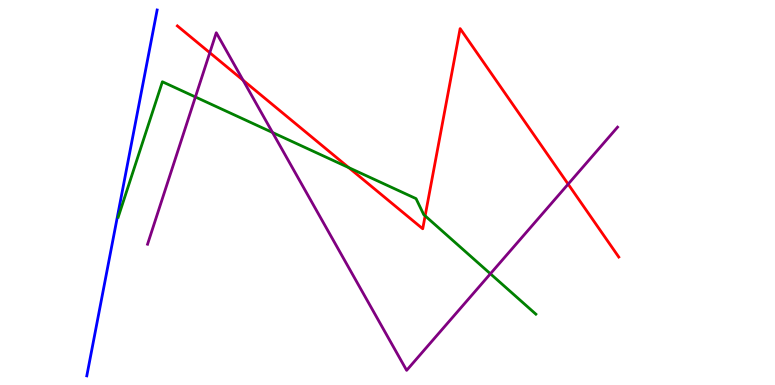[{'lines': ['blue', 'red'], 'intersections': []}, {'lines': ['green', 'red'], 'intersections': [{'x': 4.5, 'y': 5.65}, {'x': 5.49, 'y': 4.39}]}, {'lines': ['purple', 'red'], 'intersections': [{'x': 2.71, 'y': 8.63}, {'x': 3.14, 'y': 7.92}, {'x': 7.33, 'y': 5.22}]}, {'lines': ['blue', 'green'], 'intersections': []}, {'lines': ['blue', 'purple'], 'intersections': []}, {'lines': ['green', 'purple'], 'intersections': [{'x': 2.52, 'y': 7.48}, {'x': 3.52, 'y': 6.56}, {'x': 6.33, 'y': 2.89}]}]